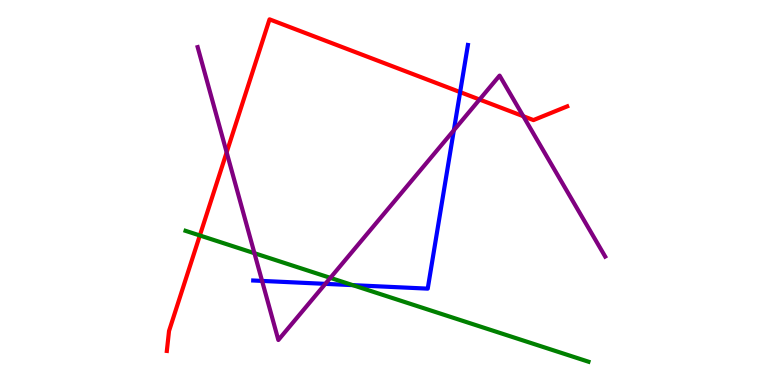[{'lines': ['blue', 'red'], 'intersections': [{'x': 5.94, 'y': 7.61}]}, {'lines': ['green', 'red'], 'intersections': [{'x': 2.58, 'y': 3.88}]}, {'lines': ['purple', 'red'], 'intersections': [{'x': 2.92, 'y': 6.04}, {'x': 6.19, 'y': 7.41}, {'x': 6.75, 'y': 6.98}]}, {'lines': ['blue', 'green'], 'intersections': [{'x': 4.55, 'y': 2.59}]}, {'lines': ['blue', 'purple'], 'intersections': [{'x': 3.38, 'y': 2.7}, {'x': 4.2, 'y': 2.63}, {'x': 5.86, 'y': 6.62}]}, {'lines': ['green', 'purple'], 'intersections': [{'x': 3.28, 'y': 3.42}, {'x': 4.26, 'y': 2.78}]}]